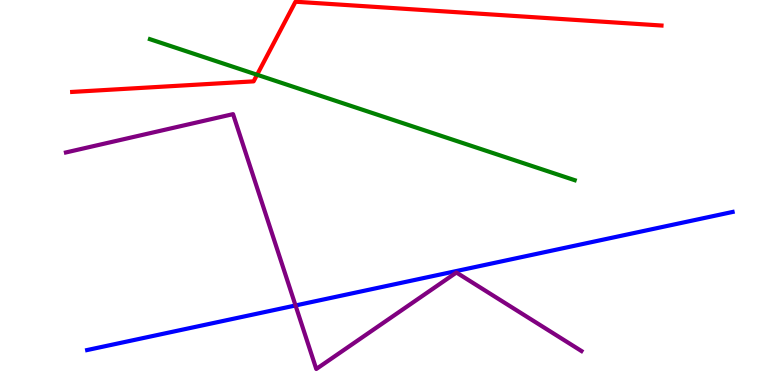[{'lines': ['blue', 'red'], 'intersections': []}, {'lines': ['green', 'red'], 'intersections': [{'x': 3.32, 'y': 8.06}]}, {'lines': ['purple', 'red'], 'intersections': []}, {'lines': ['blue', 'green'], 'intersections': []}, {'lines': ['blue', 'purple'], 'intersections': [{'x': 3.81, 'y': 2.07}]}, {'lines': ['green', 'purple'], 'intersections': []}]